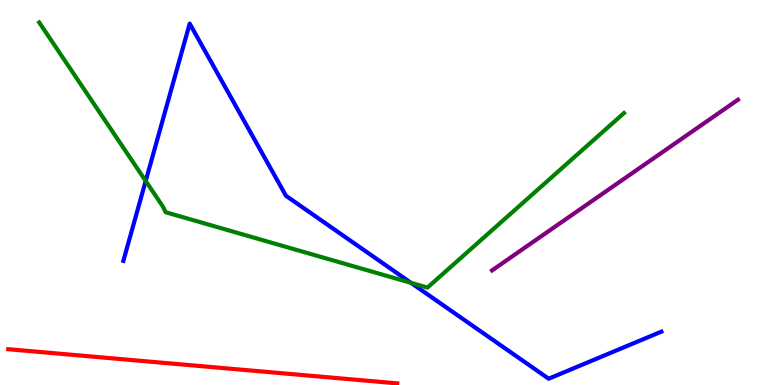[{'lines': ['blue', 'red'], 'intersections': []}, {'lines': ['green', 'red'], 'intersections': []}, {'lines': ['purple', 'red'], 'intersections': []}, {'lines': ['blue', 'green'], 'intersections': [{'x': 1.88, 'y': 5.3}, {'x': 5.3, 'y': 2.65}]}, {'lines': ['blue', 'purple'], 'intersections': []}, {'lines': ['green', 'purple'], 'intersections': []}]